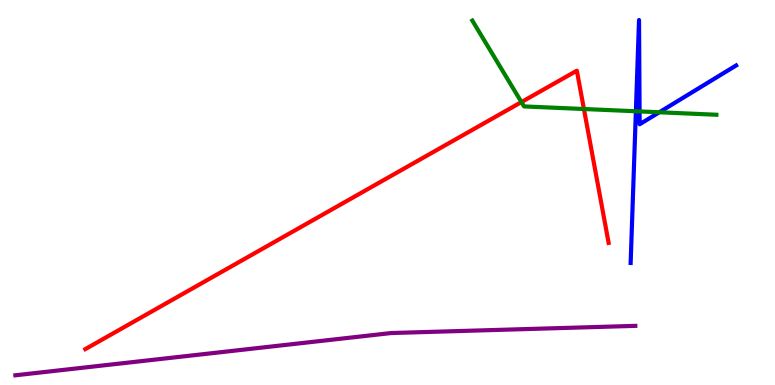[{'lines': ['blue', 'red'], 'intersections': []}, {'lines': ['green', 'red'], 'intersections': [{'x': 6.73, 'y': 7.35}, {'x': 7.53, 'y': 7.17}]}, {'lines': ['purple', 'red'], 'intersections': []}, {'lines': ['blue', 'green'], 'intersections': [{'x': 8.2, 'y': 7.11}, {'x': 8.25, 'y': 7.11}, {'x': 8.51, 'y': 7.08}]}, {'lines': ['blue', 'purple'], 'intersections': []}, {'lines': ['green', 'purple'], 'intersections': []}]